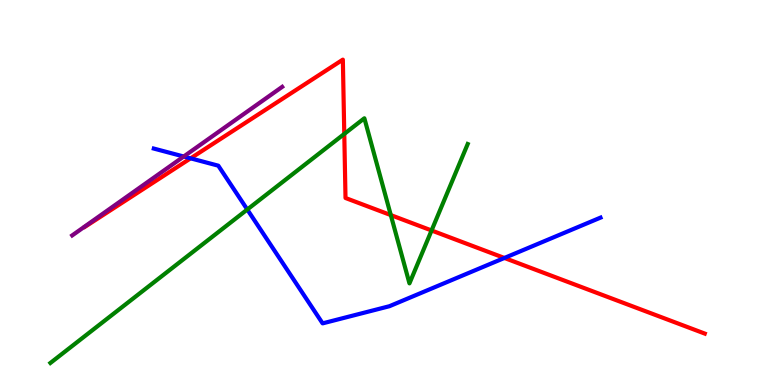[{'lines': ['blue', 'red'], 'intersections': [{'x': 2.46, 'y': 5.89}, {'x': 6.51, 'y': 3.3}]}, {'lines': ['green', 'red'], 'intersections': [{'x': 4.44, 'y': 6.52}, {'x': 5.04, 'y': 4.41}, {'x': 5.57, 'y': 4.01}]}, {'lines': ['purple', 'red'], 'intersections': []}, {'lines': ['blue', 'green'], 'intersections': [{'x': 3.19, 'y': 4.56}]}, {'lines': ['blue', 'purple'], 'intersections': [{'x': 2.37, 'y': 5.93}]}, {'lines': ['green', 'purple'], 'intersections': []}]